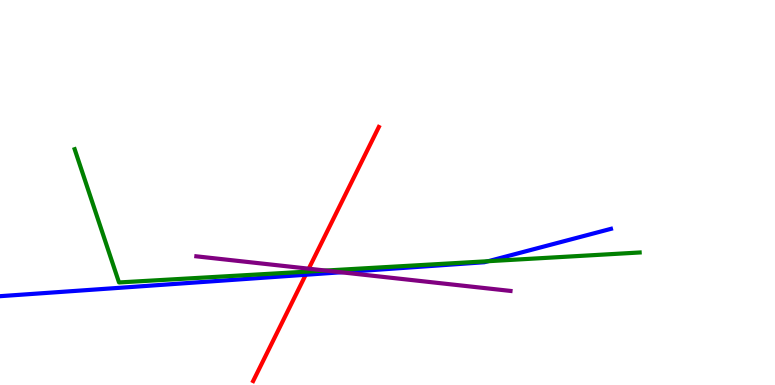[{'lines': ['blue', 'red'], 'intersections': [{'x': 3.94, 'y': 2.86}]}, {'lines': ['green', 'red'], 'intersections': [{'x': 3.96, 'y': 2.95}]}, {'lines': ['purple', 'red'], 'intersections': [{'x': 3.98, 'y': 3.02}]}, {'lines': ['blue', 'green'], 'intersections': [{'x': 6.3, 'y': 3.22}]}, {'lines': ['blue', 'purple'], 'intersections': [{'x': 4.4, 'y': 2.93}]}, {'lines': ['green', 'purple'], 'intersections': [{'x': 4.2, 'y': 2.97}]}]